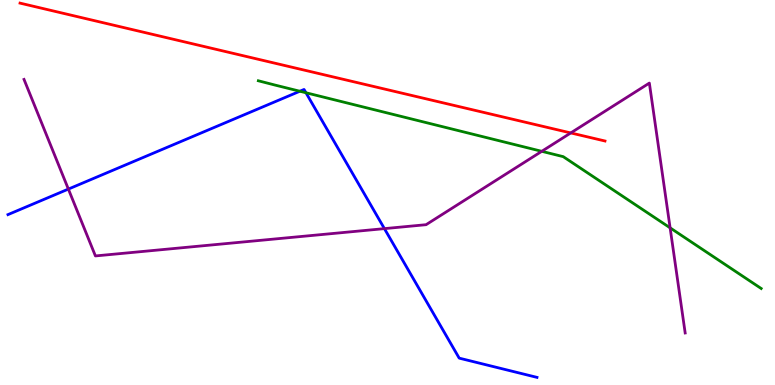[{'lines': ['blue', 'red'], 'intersections': []}, {'lines': ['green', 'red'], 'intersections': []}, {'lines': ['purple', 'red'], 'intersections': [{'x': 7.36, 'y': 6.55}]}, {'lines': ['blue', 'green'], 'intersections': [{'x': 3.87, 'y': 7.63}, {'x': 3.95, 'y': 7.59}]}, {'lines': ['blue', 'purple'], 'intersections': [{'x': 0.882, 'y': 5.09}, {'x': 4.96, 'y': 4.06}]}, {'lines': ['green', 'purple'], 'intersections': [{'x': 6.99, 'y': 6.07}, {'x': 8.65, 'y': 4.08}]}]